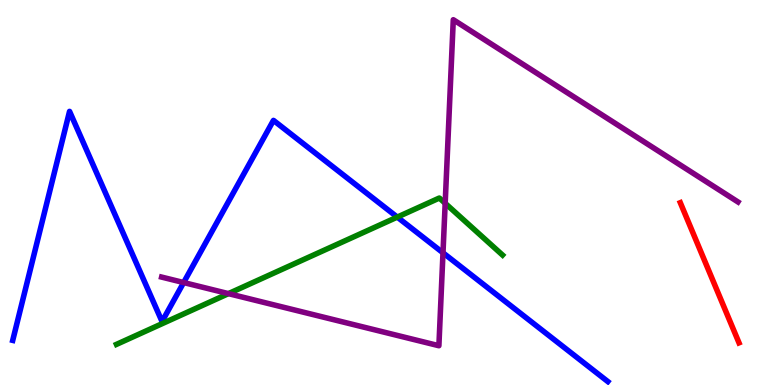[{'lines': ['blue', 'red'], 'intersections': []}, {'lines': ['green', 'red'], 'intersections': []}, {'lines': ['purple', 'red'], 'intersections': []}, {'lines': ['blue', 'green'], 'intersections': [{'x': 5.13, 'y': 4.36}]}, {'lines': ['blue', 'purple'], 'intersections': [{'x': 2.37, 'y': 2.66}, {'x': 5.72, 'y': 3.43}]}, {'lines': ['green', 'purple'], 'intersections': [{'x': 2.95, 'y': 2.37}, {'x': 5.74, 'y': 4.72}]}]